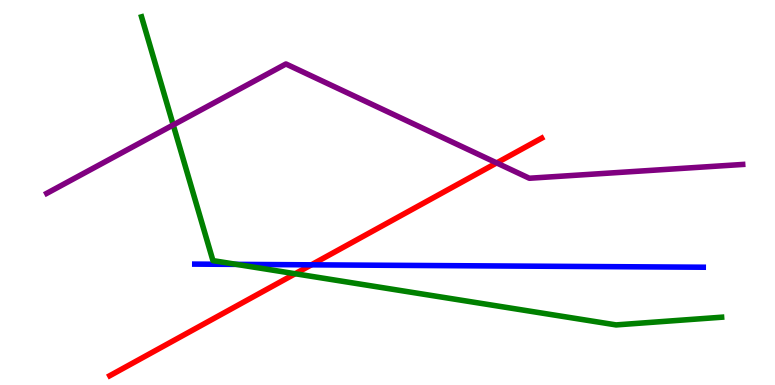[{'lines': ['blue', 'red'], 'intersections': [{'x': 4.02, 'y': 3.12}]}, {'lines': ['green', 'red'], 'intersections': [{'x': 3.81, 'y': 2.89}]}, {'lines': ['purple', 'red'], 'intersections': [{'x': 6.41, 'y': 5.77}]}, {'lines': ['blue', 'green'], 'intersections': [{'x': 3.05, 'y': 3.13}]}, {'lines': ['blue', 'purple'], 'intersections': []}, {'lines': ['green', 'purple'], 'intersections': [{'x': 2.24, 'y': 6.75}]}]